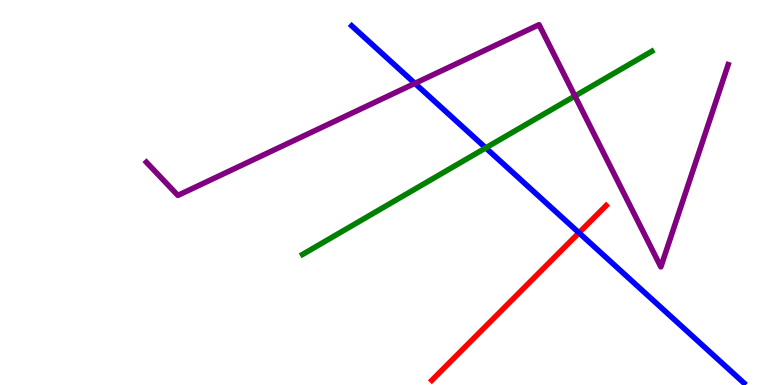[{'lines': ['blue', 'red'], 'intersections': [{'x': 7.47, 'y': 3.95}]}, {'lines': ['green', 'red'], 'intersections': []}, {'lines': ['purple', 'red'], 'intersections': []}, {'lines': ['blue', 'green'], 'intersections': [{'x': 6.27, 'y': 6.16}]}, {'lines': ['blue', 'purple'], 'intersections': [{'x': 5.35, 'y': 7.83}]}, {'lines': ['green', 'purple'], 'intersections': [{'x': 7.42, 'y': 7.51}]}]